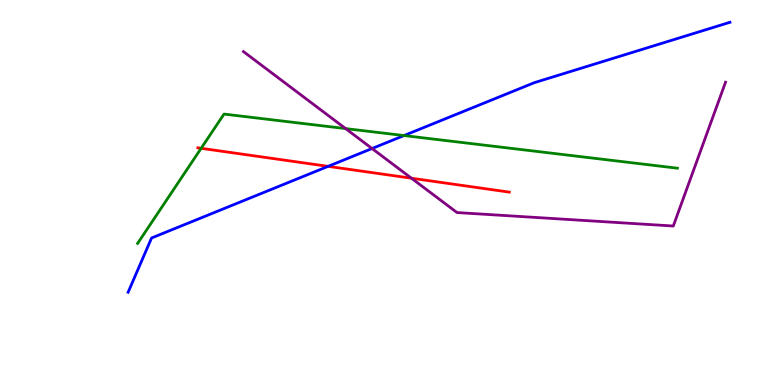[{'lines': ['blue', 'red'], 'intersections': [{'x': 4.23, 'y': 5.68}]}, {'lines': ['green', 'red'], 'intersections': [{'x': 2.6, 'y': 6.15}]}, {'lines': ['purple', 'red'], 'intersections': [{'x': 5.31, 'y': 5.37}]}, {'lines': ['blue', 'green'], 'intersections': [{'x': 5.21, 'y': 6.48}]}, {'lines': ['blue', 'purple'], 'intersections': [{'x': 4.8, 'y': 6.14}]}, {'lines': ['green', 'purple'], 'intersections': [{'x': 4.46, 'y': 6.66}]}]